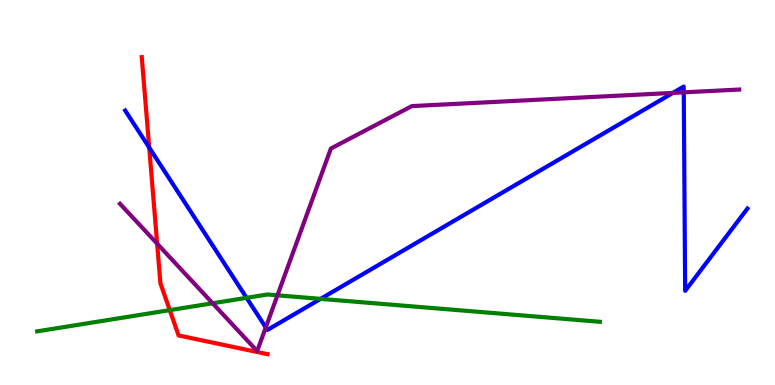[{'lines': ['blue', 'red'], 'intersections': [{'x': 1.93, 'y': 6.17}]}, {'lines': ['green', 'red'], 'intersections': [{'x': 2.19, 'y': 1.94}]}, {'lines': ['purple', 'red'], 'intersections': [{'x': 2.03, 'y': 3.67}]}, {'lines': ['blue', 'green'], 'intersections': [{'x': 3.18, 'y': 2.26}, {'x': 4.14, 'y': 2.24}]}, {'lines': ['blue', 'purple'], 'intersections': [{'x': 3.43, 'y': 1.5}, {'x': 8.68, 'y': 7.59}, {'x': 8.82, 'y': 7.6}]}, {'lines': ['green', 'purple'], 'intersections': [{'x': 2.74, 'y': 2.12}, {'x': 3.58, 'y': 2.33}]}]